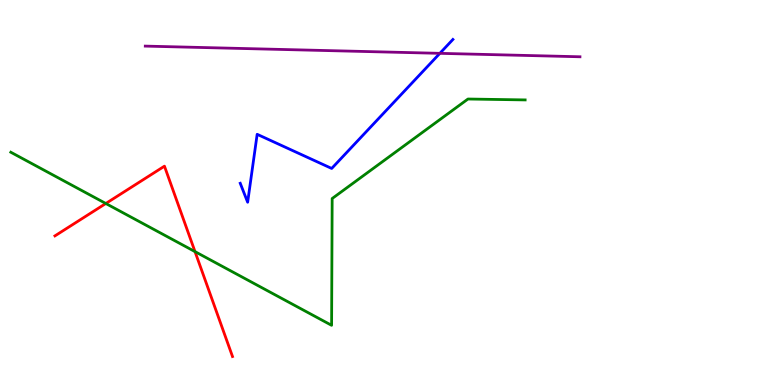[{'lines': ['blue', 'red'], 'intersections': []}, {'lines': ['green', 'red'], 'intersections': [{'x': 1.37, 'y': 4.71}, {'x': 2.52, 'y': 3.46}]}, {'lines': ['purple', 'red'], 'intersections': []}, {'lines': ['blue', 'green'], 'intersections': []}, {'lines': ['blue', 'purple'], 'intersections': [{'x': 5.68, 'y': 8.61}]}, {'lines': ['green', 'purple'], 'intersections': []}]